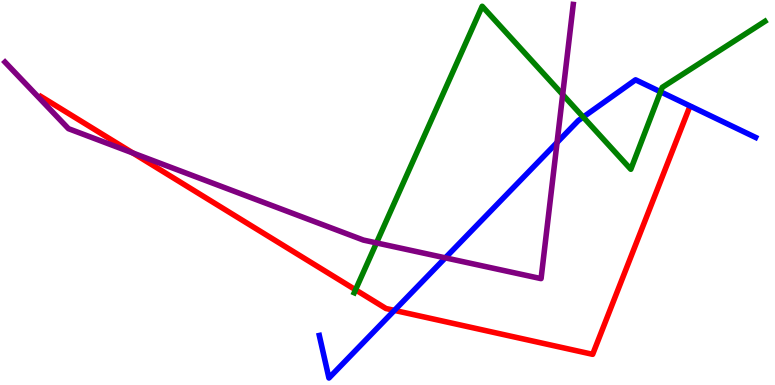[{'lines': ['blue', 'red'], 'intersections': [{'x': 5.09, 'y': 1.94}]}, {'lines': ['green', 'red'], 'intersections': [{'x': 4.59, 'y': 2.47}]}, {'lines': ['purple', 'red'], 'intersections': [{'x': 1.71, 'y': 6.03}]}, {'lines': ['blue', 'green'], 'intersections': [{'x': 7.53, 'y': 6.96}, {'x': 8.52, 'y': 7.62}]}, {'lines': ['blue', 'purple'], 'intersections': [{'x': 5.75, 'y': 3.3}, {'x': 7.19, 'y': 6.3}]}, {'lines': ['green', 'purple'], 'intersections': [{'x': 4.86, 'y': 3.69}, {'x': 7.26, 'y': 7.54}]}]